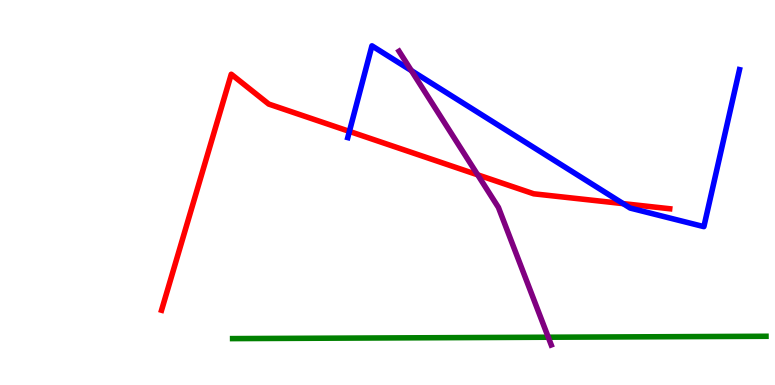[{'lines': ['blue', 'red'], 'intersections': [{'x': 4.51, 'y': 6.59}, {'x': 8.04, 'y': 4.71}]}, {'lines': ['green', 'red'], 'intersections': []}, {'lines': ['purple', 'red'], 'intersections': [{'x': 6.16, 'y': 5.46}]}, {'lines': ['blue', 'green'], 'intersections': []}, {'lines': ['blue', 'purple'], 'intersections': [{'x': 5.31, 'y': 8.17}]}, {'lines': ['green', 'purple'], 'intersections': [{'x': 7.07, 'y': 1.24}]}]